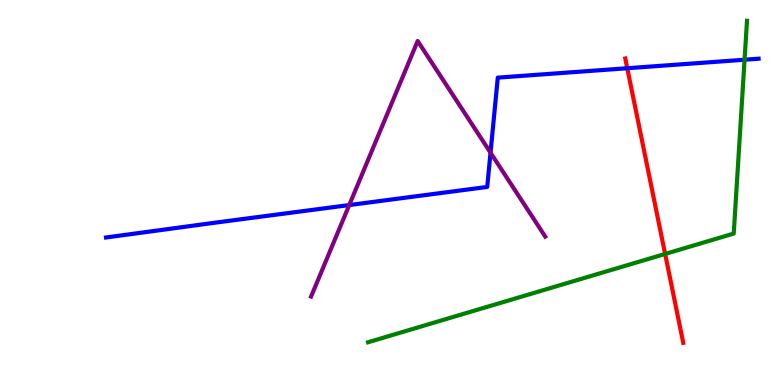[{'lines': ['blue', 'red'], 'intersections': [{'x': 8.09, 'y': 8.23}]}, {'lines': ['green', 'red'], 'intersections': [{'x': 8.58, 'y': 3.4}]}, {'lines': ['purple', 'red'], 'intersections': []}, {'lines': ['blue', 'green'], 'intersections': [{'x': 9.61, 'y': 8.45}]}, {'lines': ['blue', 'purple'], 'intersections': [{'x': 4.51, 'y': 4.67}, {'x': 6.33, 'y': 6.03}]}, {'lines': ['green', 'purple'], 'intersections': []}]